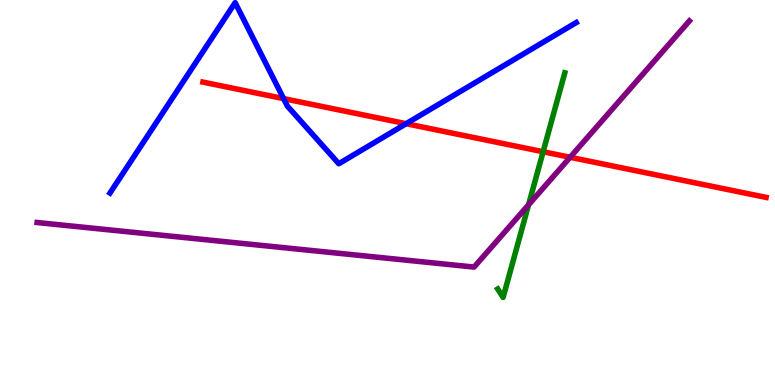[{'lines': ['blue', 'red'], 'intersections': [{'x': 3.66, 'y': 7.44}, {'x': 5.24, 'y': 6.79}]}, {'lines': ['green', 'red'], 'intersections': [{'x': 7.01, 'y': 6.06}]}, {'lines': ['purple', 'red'], 'intersections': [{'x': 7.36, 'y': 5.92}]}, {'lines': ['blue', 'green'], 'intersections': []}, {'lines': ['blue', 'purple'], 'intersections': []}, {'lines': ['green', 'purple'], 'intersections': [{'x': 6.82, 'y': 4.68}]}]